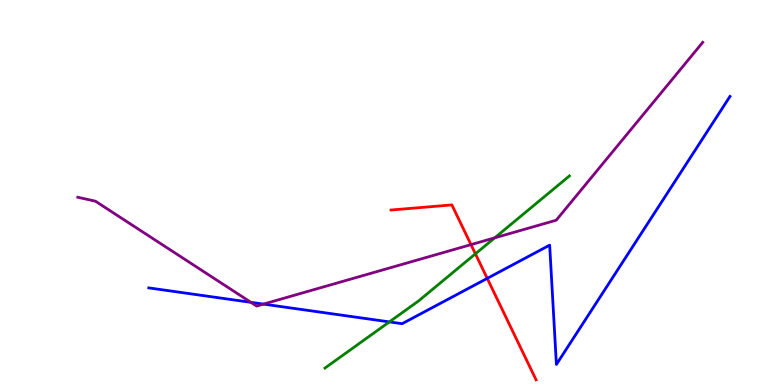[{'lines': ['blue', 'red'], 'intersections': [{'x': 6.29, 'y': 2.77}]}, {'lines': ['green', 'red'], 'intersections': [{'x': 6.13, 'y': 3.41}]}, {'lines': ['purple', 'red'], 'intersections': [{'x': 6.08, 'y': 3.65}]}, {'lines': ['blue', 'green'], 'intersections': [{'x': 5.02, 'y': 1.64}]}, {'lines': ['blue', 'purple'], 'intersections': [{'x': 3.24, 'y': 2.15}, {'x': 3.4, 'y': 2.1}]}, {'lines': ['green', 'purple'], 'intersections': [{'x': 6.38, 'y': 3.82}]}]